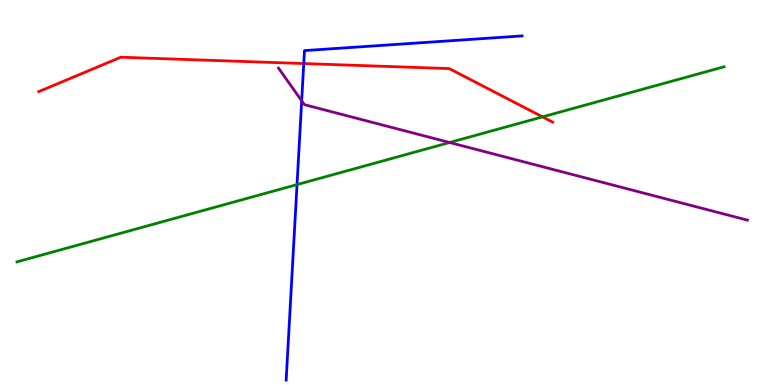[{'lines': ['blue', 'red'], 'intersections': [{'x': 3.92, 'y': 8.35}]}, {'lines': ['green', 'red'], 'intersections': [{'x': 7.0, 'y': 6.96}]}, {'lines': ['purple', 'red'], 'intersections': []}, {'lines': ['blue', 'green'], 'intersections': [{'x': 3.83, 'y': 5.21}]}, {'lines': ['blue', 'purple'], 'intersections': [{'x': 3.89, 'y': 7.38}]}, {'lines': ['green', 'purple'], 'intersections': [{'x': 5.8, 'y': 6.3}]}]